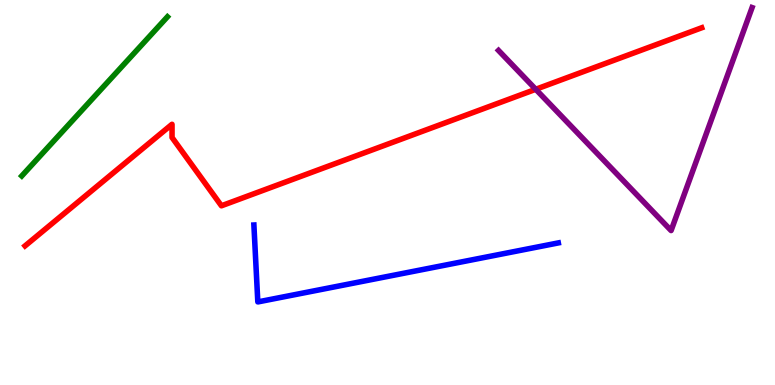[{'lines': ['blue', 'red'], 'intersections': []}, {'lines': ['green', 'red'], 'intersections': []}, {'lines': ['purple', 'red'], 'intersections': [{'x': 6.91, 'y': 7.68}]}, {'lines': ['blue', 'green'], 'intersections': []}, {'lines': ['blue', 'purple'], 'intersections': []}, {'lines': ['green', 'purple'], 'intersections': []}]